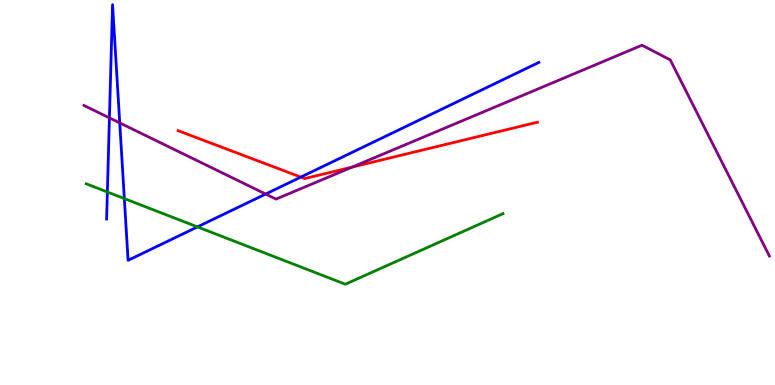[{'lines': ['blue', 'red'], 'intersections': [{'x': 3.88, 'y': 5.4}]}, {'lines': ['green', 'red'], 'intersections': []}, {'lines': ['purple', 'red'], 'intersections': [{'x': 4.54, 'y': 5.66}]}, {'lines': ['blue', 'green'], 'intersections': [{'x': 1.39, 'y': 5.01}, {'x': 1.6, 'y': 4.84}, {'x': 2.55, 'y': 4.11}]}, {'lines': ['blue', 'purple'], 'intersections': [{'x': 1.41, 'y': 6.94}, {'x': 1.55, 'y': 6.81}, {'x': 3.43, 'y': 4.96}]}, {'lines': ['green', 'purple'], 'intersections': []}]